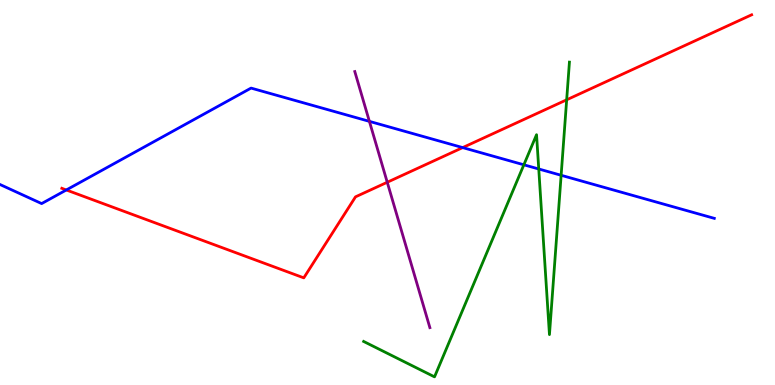[{'lines': ['blue', 'red'], 'intersections': [{'x': 0.856, 'y': 5.07}, {'x': 5.97, 'y': 6.17}]}, {'lines': ['green', 'red'], 'intersections': [{'x': 7.31, 'y': 7.41}]}, {'lines': ['purple', 'red'], 'intersections': [{'x': 5.0, 'y': 5.27}]}, {'lines': ['blue', 'green'], 'intersections': [{'x': 6.76, 'y': 5.72}, {'x': 6.95, 'y': 5.61}, {'x': 7.24, 'y': 5.45}]}, {'lines': ['blue', 'purple'], 'intersections': [{'x': 4.77, 'y': 6.85}]}, {'lines': ['green', 'purple'], 'intersections': []}]